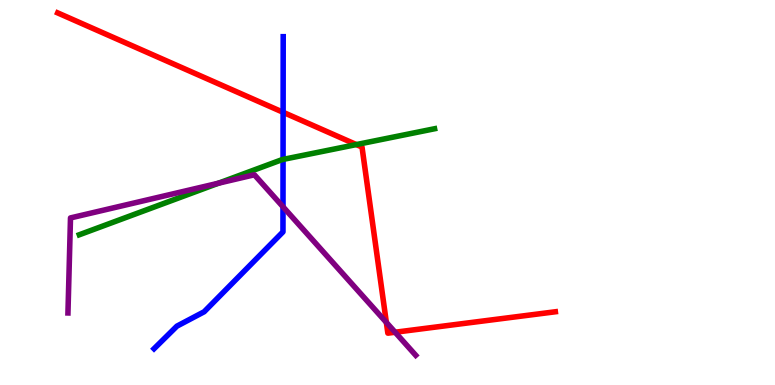[{'lines': ['blue', 'red'], 'intersections': [{'x': 3.65, 'y': 7.08}]}, {'lines': ['green', 'red'], 'intersections': [{'x': 4.6, 'y': 6.24}]}, {'lines': ['purple', 'red'], 'intersections': [{'x': 4.99, 'y': 1.63}, {'x': 5.1, 'y': 1.37}]}, {'lines': ['blue', 'green'], 'intersections': [{'x': 3.65, 'y': 5.86}]}, {'lines': ['blue', 'purple'], 'intersections': [{'x': 3.65, 'y': 4.63}]}, {'lines': ['green', 'purple'], 'intersections': [{'x': 2.82, 'y': 5.24}]}]